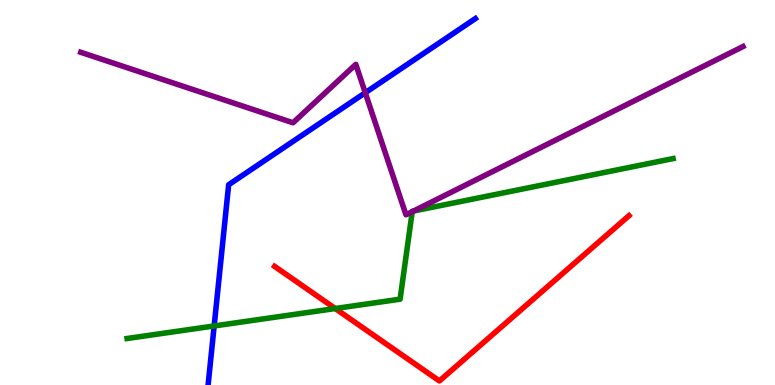[{'lines': ['blue', 'red'], 'intersections': []}, {'lines': ['green', 'red'], 'intersections': [{'x': 4.33, 'y': 1.99}]}, {'lines': ['purple', 'red'], 'intersections': []}, {'lines': ['blue', 'green'], 'intersections': [{'x': 2.76, 'y': 1.53}]}, {'lines': ['blue', 'purple'], 'intersections': [{'x': 4.71, 'y': 7.59}]}, {'lines': ['green', 'purple'], 'intersections': [{'x': 5.32, 'y': 4.5}, {'x': 5.34, 'y': 4.52}]}]